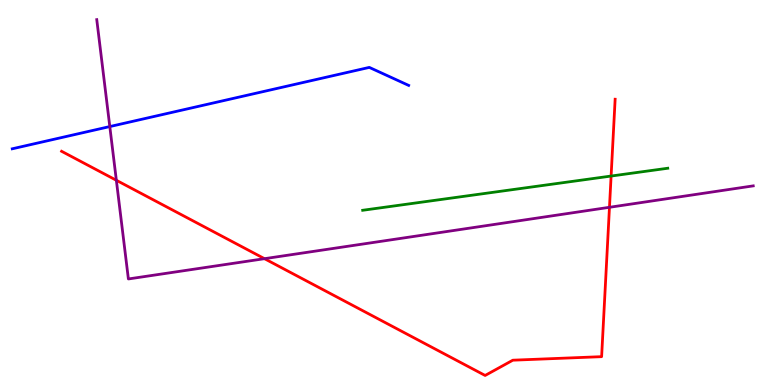[{'lines': ['blue', 'red'], 'intersections': []}, {'lines': ['green', 'red'], 'intersections': [{'x': 7.89, 'y': 5.43}]}, {'lines': ['purple', 'red'], 'intersections': [{'x': 1.5, 'y': 5.32}, {'x': 3.41, 'y': 3.28}, {'x': 7.86, 'y': 4.62}]}, {'lines': ['blue', 'green'], 'intersections': []}, {'lines': ['blue', 'purple'], 'intersections': [{'x': 1.42, 'y': 6.71}]}, {'lines': ['green', 'purple'], 'intersections': []}]